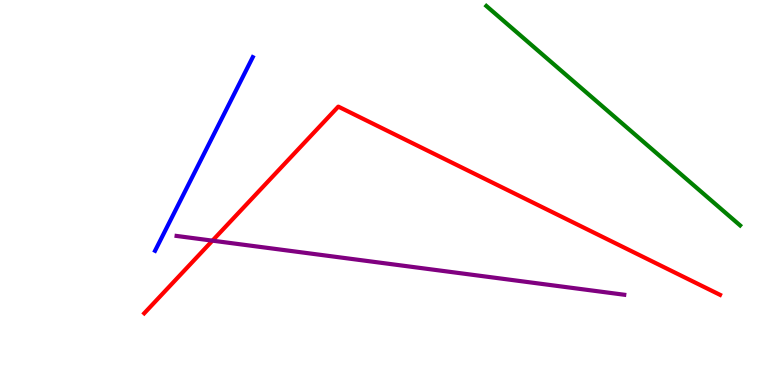[{'lines': ['blue', 'red'], 'intersections': []}, {'lines': ['green', 'red'], 'intersections': []}, {'lines': ['purple', 'red'], 'intersections': [{'x': 2.74, 'y': 3.75}]}, {'lines': ['blue', 'green'], 'intersections': []}, {'lines': ['blue', 'purple'], 'intersections': []}, {'lines': ['green', 'purple'], 'intersections': []}]